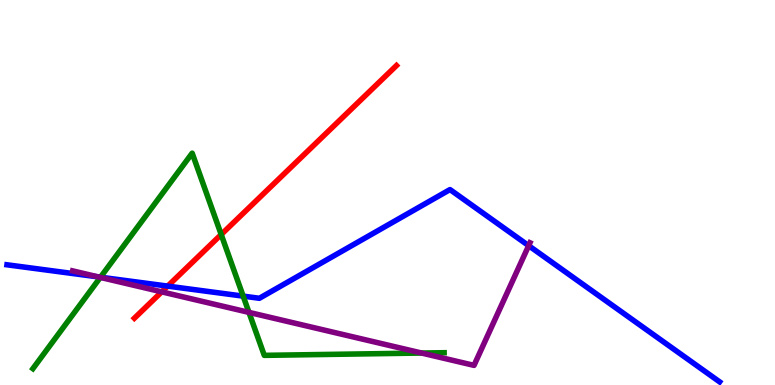[{'lines': ['blue', 'red'], 'intersections': [{'x': 2.16, 'y': 2.57}]}, {'lines': ['green', 'red'], 'intersections': [{'x': 2.85, 'y': 3.91}]}, {'lines': ['purple', 'red'], 'intersections': [{'x': 2.09, 'y': 2.42}]}, {'lines': ['blue', 'green'], 'intersections': [{'x': 1.3, 'y': 2.8}, {'x': 3.14, 'y': 2.31}]}, {'lines': ['blue', 'purple'], 'intersections': [{'x': 1.27, 'y': 2.81}, {'x': 6.82, 'y': 3.62}]}, {'lines': ['green', 'purple'], 'intersections': [{'x': 1.29, 'y': 2.79}, {'x': 3.21, 'y': 1.89}, {'x': 5.44, 'y': 0.83}]}]